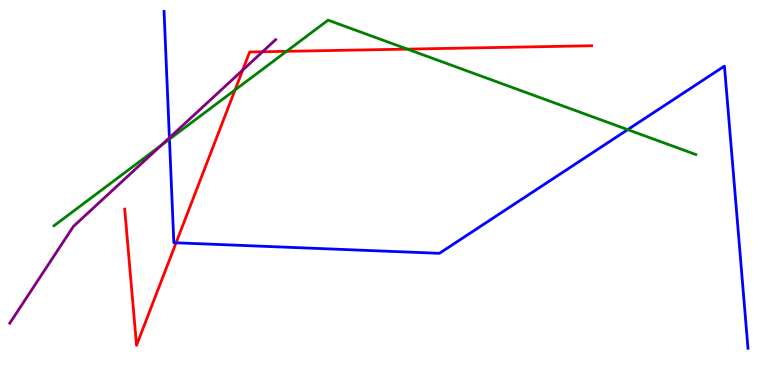[{'lines': ['blue', 'red'], 'intersections': [{'x': 2.27, 'y': 3.69}]}, {'lines': ['green', 'red'], 'intersections': [{'x': 3.03, 'y': 7.66}, {'x': 3.7, 'y': 8.67}, {'x': 5.26, 'y': 8.72}]}, {'lines': ['purple', 'red'], 'intersections': [{'x': 3.13, 'y': 8.18}, {'x': 3.39, 'y': 8.66}]}, {'lines': ['blue', 'green'], 'intersections': [{'x': 2.19, 'y': 6.39}, {'x': 8.1, 'y': 6.63}]}, {'lines': ['blue', 'purple'], 'intersections': [{'x': 2.19, 'y': 6.42}]}, {'lines': ['green', 'purple'], 'intersections': [{'x': 2.08, 'y': 6.23}]}]